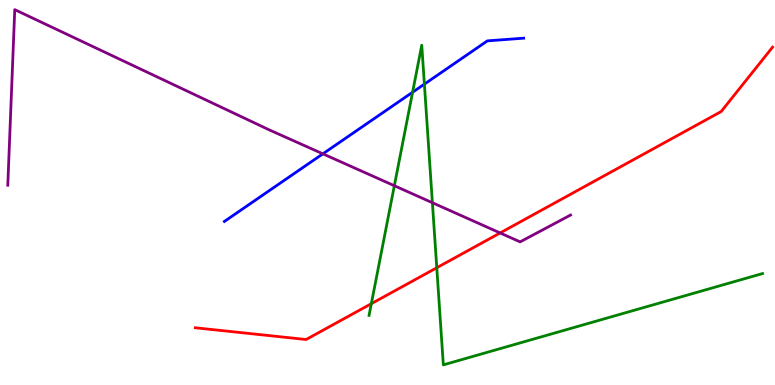[{'lines': ['blue', 'red'], 'intersections': []}, {'lines': ['green', 'red'], 'intersections': [{'x': 4.79, 'y': 2.11}, {'x': 5.64, 'y': 3.05}]}, {'lines': ['purple', 'red'], 'intersections': [{'x': 6.45, 'y': 3.95}]}, {'lines': ['blue', 'green'], 'intersections': [{'x': 5.32, 'y': 7.6}, {'x': 5.48, 'y': 7.81}]}, {'lines': ['blue', 'purple'], 'intersections': [{'x': 4.17, 'y': 6.0}]}, {'lines': ['green', 'purple'], 'intersections': [{'x': 5.09, 'y': 5.18}, {'x': 5.58, 'y': 4.73}]}]